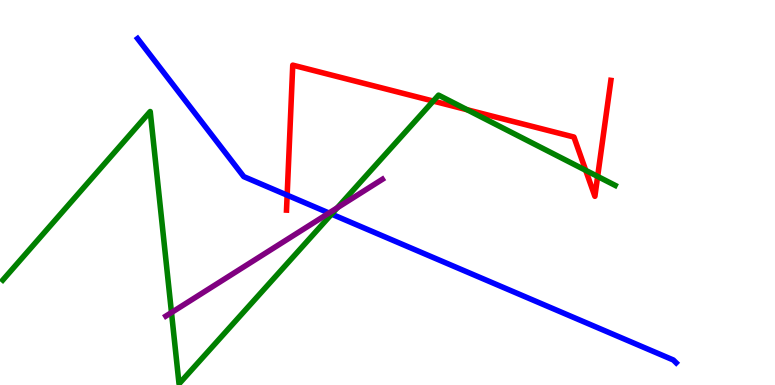[{'lines': ['blue', 'red'], 'intersections': [{'x': 3.71, 'y': 4.93}]}, {'lines': ['green', 'red'], 'intersections': [{'x': 5.59, 'y': 7.37}, {'x': 6.03, 'y': 7.15}, {'x': 7.56, 'y': 5.58}, {'x': 7.71, 'y': 5.42}]}, {'lines': ['purple', 'red'], 'intersections': []}, {'lines': ['blue', 'green'], 'intersections': [{'x': 4.28, 'y': 4.44}]}, {'lines': ['blue', 'purple'], 'intersections': [{'x': 4.25, 'y': 4.47}]}, {'lines': ['green', 'purple'], 'intersections': [{'x': 2.21, 'y': 1.88}, {'x': 4.35, 'y': 4.6}]}]